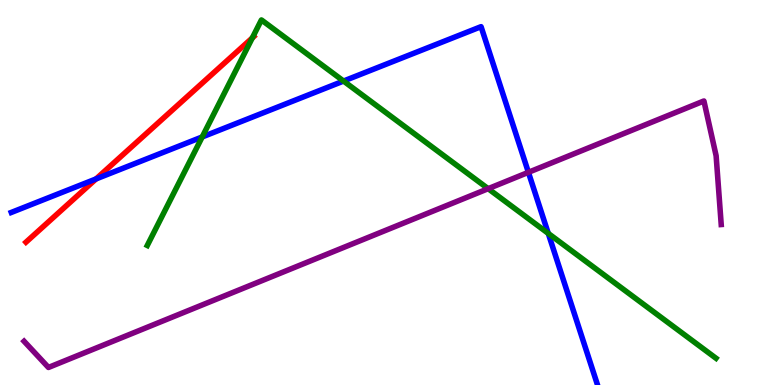[{'lines': ['blue', 'red'], 'intersections': [{'x': 1.24, 'y': 5.35}]}, {'lines': ['green', 'red'], 'intersections': [{'x': 3.26, 'y': 9.02}]}, {'lines': ['purple', 'red'], 'intersections': []}, {'lines': ['blue', 'green'], 'intersections': [{'x': 2.61, 'y': 6.44}, {'x': 4.43, 'y': 7.89}, {'x': 7.07, 'y': 3.94}]}, {'lines': ['blue', 'purple'], 'intersections': [{'x': 6.82, 'y': 5.52}]}, {'lines': ['green', 'purple'], 'intersections': [{'x': 6.3, 'y': 5.1}]}]